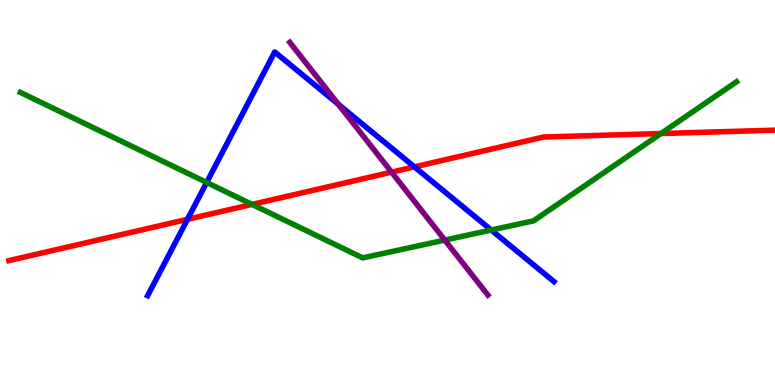[{'lines': ['blue', 'red'], 'intersections': [{'x': 2.42, 'y': 4.3}, {'x': 5.35, 'y': 5.67}]}, {'lines': ['green', 'red'], 'intersections': [{'x': 3.25, 'y': 4.69}, {'x': 8.53, 'y': 6.53}]}, {'lines': ['purple', 'red'], 'intersections': [{'x': 5.05, 'y': 5.53}]}, {'lines': ['blue', 'green'], 'intersections': [{'x': 2.67, 'y': 5.26}, {'x': 6.34, 'y': 4.03}]}, {'lines': ['blue', 'purple'], 'intersections': [{'x': 4.37, 'y': 7.29}]}, {'lines': ['green', 'purple'], 'intersections': [{'x': 5.74, 'y': 3.76}]}]